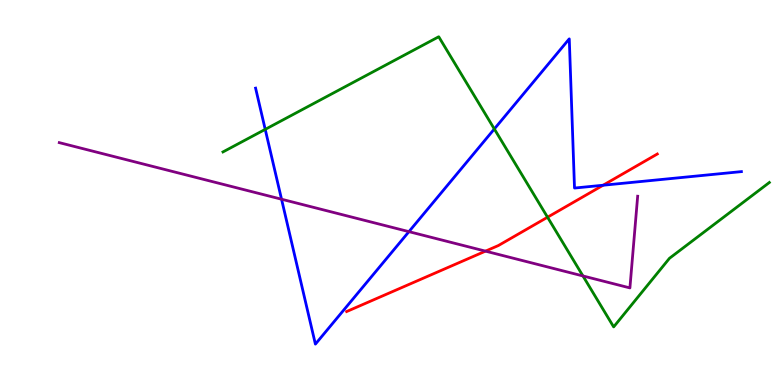[{'lines': ['blue', 'red'], 'intersections': [{'x': 7.78, 'y': 5.19}]}, {'lines': ['green', 'red'], 'intersections': [{'x': 7.07, 'y': 4.36}]}, {'lines': ['purple', 'red'], 'intersections': [{'x': 6.26, 'y': 3.48}]}, {'lines': ['blue', 'green'], 'intersections': [{'x': 3.42, 'y': 6.64}, {'x': 6.38, 'y': 6.65}]}, {'lines': ['blue', 'purple'], 'intersections': [{'x': 3.63, 'y': 4.83}, {'x': 5.28, 'y': 3.98}]}, {'lines': ['green', 'purple'], 'intersections': [{'x': 7.52, 'y': 2.83}]}]